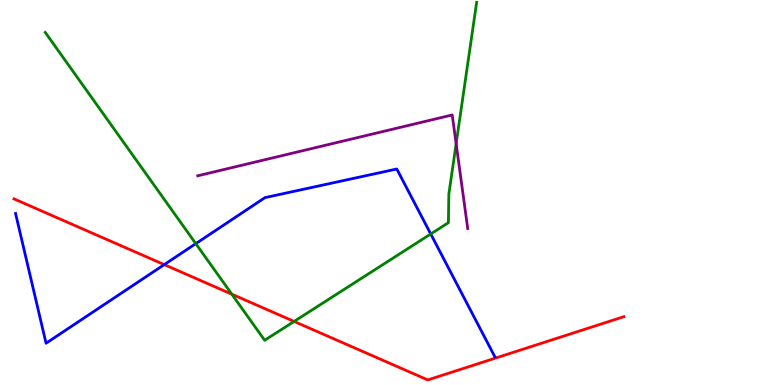[{'lines': ['blue', 'red'], 'intersections': [{'x': 2.12, 'y': 3.13}]}, {'lines': ['green', 'red'], 'intersections': [{'x': 2.99, 'y': 2.36}, {'x': 3.79, 'y': 1.65}]}, {'lines': ['purple', 'red'], 'intersections': []}, {'lines': ['blue', 'green'], 'intersections': [{'x': 2.53, 'y': 3.67}, {'x': 5.56, 'y': 3.92}]}, {'lines': ['blue', 'purple'], 'intersections': []}, {'lines': ['green', 'purple'], 'intersections': [{'x': 5.89, 'y': 6.27}]}]